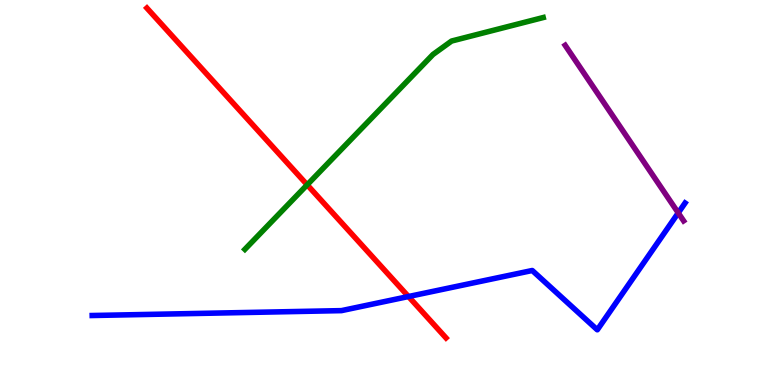[{'lines': ['blue', 'red'], 'intersections': [{'x': 5.27, 'y': 2.3}]}, {'lines': ['green', 'red'], 'intersections': [{'x': 3.96, 'y': 5.2}]}, {'lines': ['purple', 'red'], 'intersections': []}, {'lines': ['blue', 'green'], 'intersections': []}, {'lines': ['blue', 'purple'], 'intersections': [{'x': 8.75, 'y': 4.47}]}, {'lines': ['green', 'purple'], 'intersections': []}]